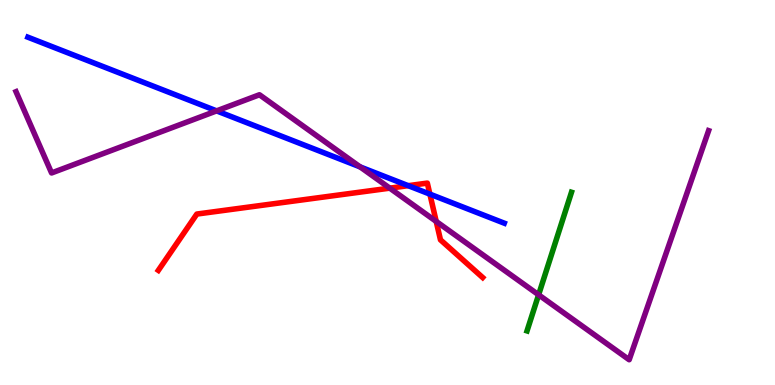[{'lines': ['blue', 'red'], 'intersections': [{'x': 5.27, 'y': 5.18}, {'x': 5.55, 'y': 4.96}]}, {'lines': ['green', 'red'], 'intersections': []}, {'lines': ['purple', 'red'], 'intersections': [{'x': 5.03, 'y': 5.11}, {'x': 5.63, 'y': 4.25}]}, {'lines': ['blue', 'green'], 'intersections': []}, {'lines': ['blue', 'purple'], 'intersections': [{'x': 2.79, 'y': 7.12}, {'x': 4.65, 'y': 5.66}]}, {'lines': ['green', 'purple'], 'intersections': [{'x': 6.95, 'y': 2.34}]}]